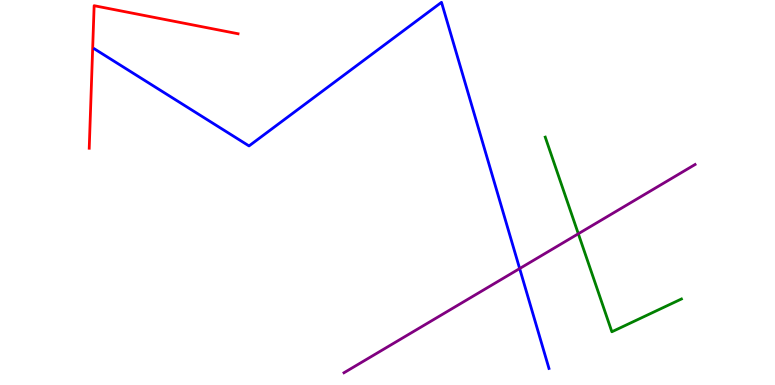[{'lines': ['blue', 'red'], 'intersections': []}, {'lines': ['green', 'red'], 'intersections': []}, {'lines': ['purple', 'red'], 'intersections': []}, {'lines': ['blue', 'green'], 'intersections': []}, {'lines': ['blue', 'purple'], 'intersections': [{'x': 6.71, 'y': 3.02}]}, {'lines': ['green', 'purple'], 'intersections': [{'x': 7.46, 'y': 3.93}]}]